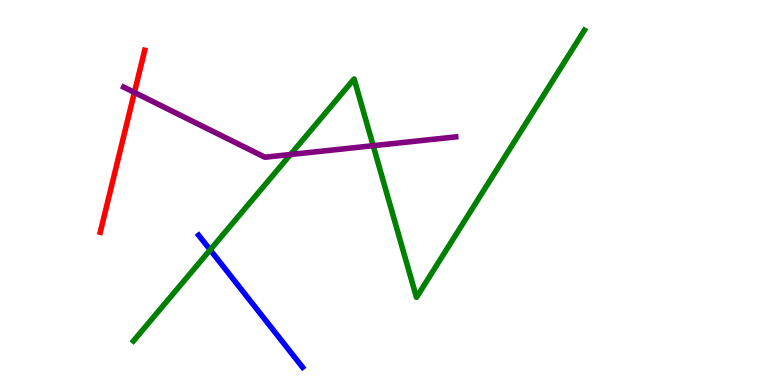[{'lines': ['blue', 'red'], 'intersections': []}, {'lines': ['green', 'red'], 'intersections': []}, {'lines': ['purple', 'red'], 'intersections': [{'x': 1.73, 'y': 7.6}]}, {'lines': ['blue', 'green'], 'intersections': [{'x': 2.71, 'y': 3.51}]}, {'lines': ['blue', 'purple'], 'intersections': []}, {'lines': ['green', 'purple'], 'intersections': [{'x': 3.75, 'y': 5.99}, {'x': 4.82, 'y': 6.22}]}]